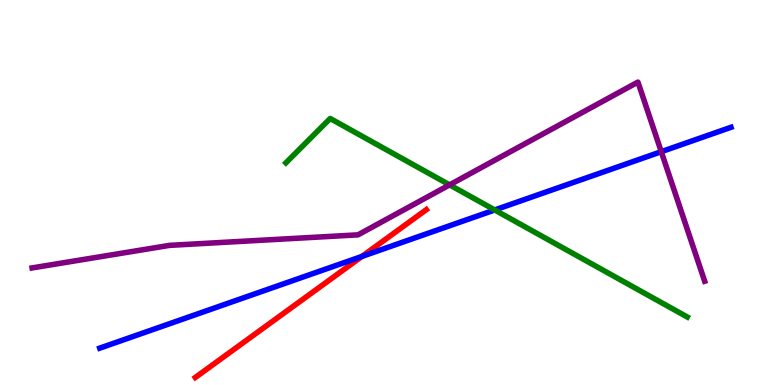[{'lines': ['blue', 'red'], 'intersections': [{'x': 4.67, 'y': 3.34}]}, {'lines': ['green', 'red'], 'intersections': []}, {'lines': ['purple', 'red'], 'intersections': []}, {'lines': ['blue', 'green'], 'intersections': [{'x': 6.38, 'y': 4.55}]}, {'lines': ['blue', 'purple'], 'intersections': [{'x': 8.53, 'y': 6.06}]}, {'lines': ['green', 'purple'], 'intersections': [{'x': 5.8, 'y': 5.2}]}]